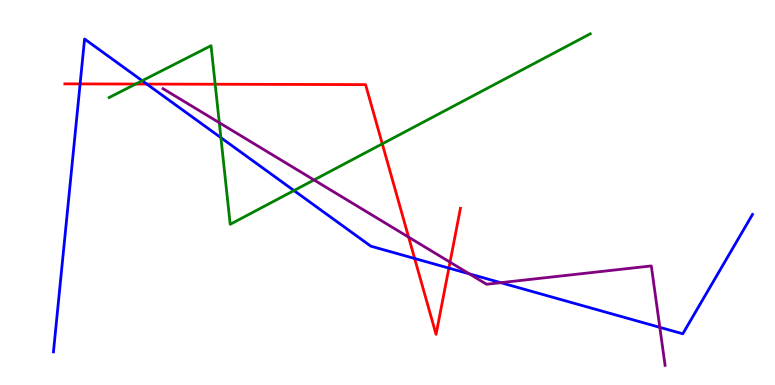[{'lines': ['blue', 'red'], 'intersections': [{'x': 1.03, 'y': 7.82}, {'x': 1.89, 'y': 7.82}, {'x': 5.35, 'y': 3.29}, {'x': 5.79, 'y': 3.04}]}, {'lines': ['green', 'red'], 'intersections': [{'x': 1.75, 'y': 7.82}, {'x': 2.78, 'y': 7.81}, {'x': 4.93, 'y': 6.26}]}, {'lines': ['purple', 'red'], 'intersections': [{'x': 5.27, 'y': 3.84}, {'x': 5.81, 'y': 3.19}]}, {'lines': ['blue', 'green'], 'intersections': [{'x': 1.83, 'y': 7.9}, {'x': 2.85, 'y': 6.42}, {'x': 3.79, 'y': 5.05}]}, {'lines': ['blue', 'purple'], 'intersections': [{'x': 6.06, 'y': 2.89}, {'x': 6.46, 'y': 2.66}, {'x': 8.51, 'y': 1.5}]}, {'lines': ['green', 'purple'], 'intersections': [{'x': 2.83, 'y': 6.81}, {'x': 4.05, 'y': 5.33}]}]